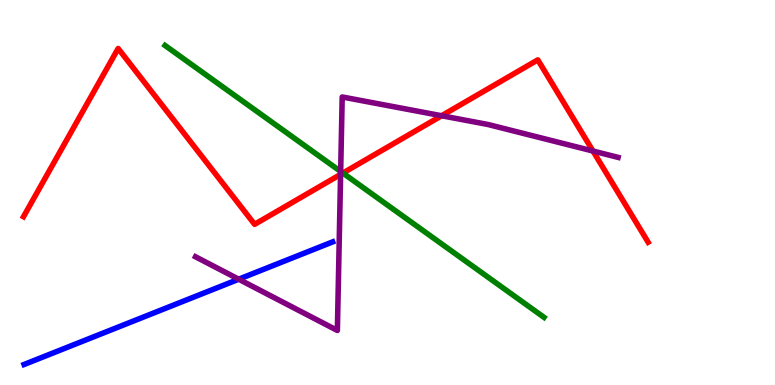[{'lines': ['blue', 'red'], 'intersections': []}, {'lines': ['green', 'red'], 'intersections': [{'x': 4.42, 'y': 5.5}]}, {'lines': ['purple', 'red'], 'intersections': [{'x': 4.39, 'y': 5.47}, {'x': 5.7, 'y': 6.99}, {'x': 7.65, 'y': 6.08}]}, {'lines': ['blue', 'green'], 'intersections': []}, {'lines': ['blue', 'purple'], 'intersections': [{'x': 3.08, 'y': 2.75}]}, {'lines': ['green', 'purple'], 'intersections': [{'x': 4.4, 'y': 5.55}]}]